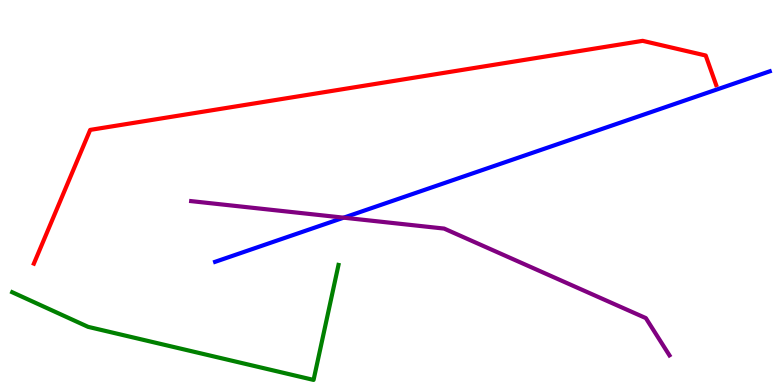[{'lines': ['blue', 'red'], 'intersections': []}, {'lines': ['green', 'red'], 'intersections': []}, {'lines': ['purple', 'red'], 'intersections': []}, {'lines': ['blue', 'green'], 'intersections': []}, {'lines': ['blue', 'purple'], 'intersections': [{'x': 4.43, 'y': 4.35}]}, {'lines': ['green', 'purple'], 'intersections': []}]